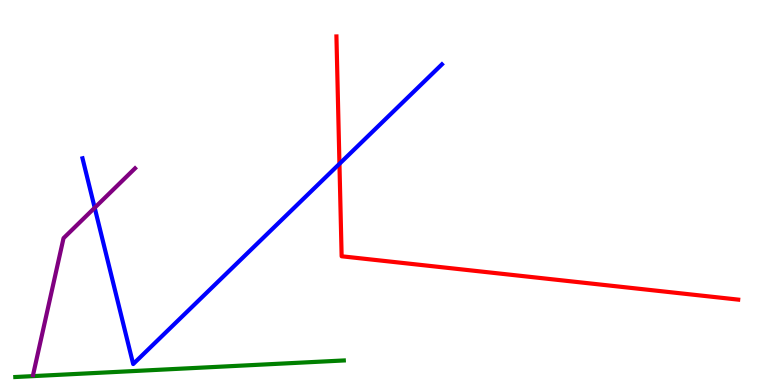[{'lines': ['blue', 'red'], 'intersections': [{'x': 4.38, 'y': 5.74}]}, {'lines': ['green', 'red'], 'intersections': []}, {'lines': ['purple', 'red'], 'intersections': []}, {'lines': ['blue', 'green'], 'intersections': []}, {'lines': ['blue', 'purple'], 'intersections': [{'x': 1.22, 'y': 4.6}]}, {'lines': ['green', 'purple'], 'intersections': []}]